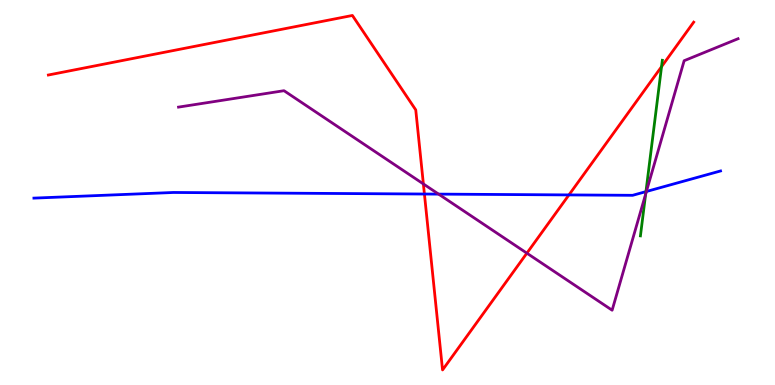[{'lines': ['blue', 'red'], 'intersections': [{'x': 5.48, 'y': 4.96}, {'x': 7.34, 'y': 4.94}]}, {'lines': ['green', 'red'], 'intersections': [{'x': 8.54, 'y': 8.27}]}, {'lines': ['purple', 'red'], 'intersections': [{'x': 5.46, 'y': 5.22}, {'x': 6.8, 'y': 3.42}]}, {'lines': ['blue', 'green'], 'intersections': [{'x': 8.33, 'y': 5.02}]}, {'lines': ['blue', 'purple'], 'intersections': [{'x': 5.66, 'y': 4.96}, {'x': 8.34, 'y': 5.03}]}, {'lines': ['green', 'purple'], 'intersections': [{'x': 8.33, 'y': 4.96}]}]